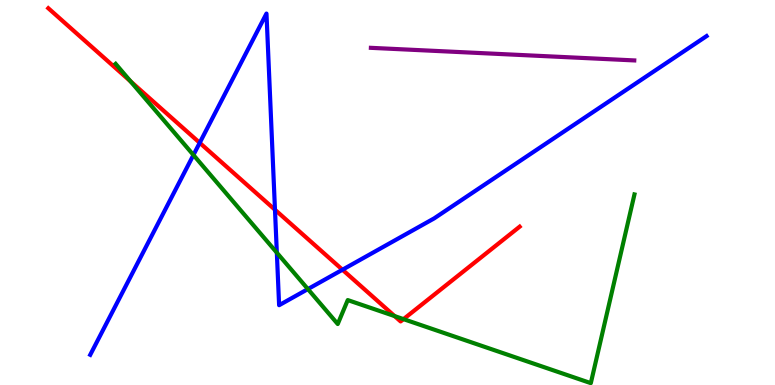[{'lines': ['blue', 'red'], 'intersections': [{'x': 2.58, 'y': 6.29}, {'x': 3.55, 'y': 4.55}, {'x': 4.42, 'y': 2.99}]}, {'lines': ['green', 'red'], 'intersections': [{'x': 1.69, 'y': 7.89}, {'x': 5.09, 'y': 1.79}, {'x': 5.21, 'y': 1.71}]}, {'lines': ['purple', 'red'], 'intersections': []}, {'lines': ['blue', 'green'], 'intersections': [{'x': 2.5, 'y': 5.97}, {'x': 3.57, 'y': 3.44}, {'x': 3.97, 'y': 2.49}]}, {'lines': ['blue', 'purple'], 'intersections': []}, {'lines': ['green', 'purple'], 'intersections': []}]